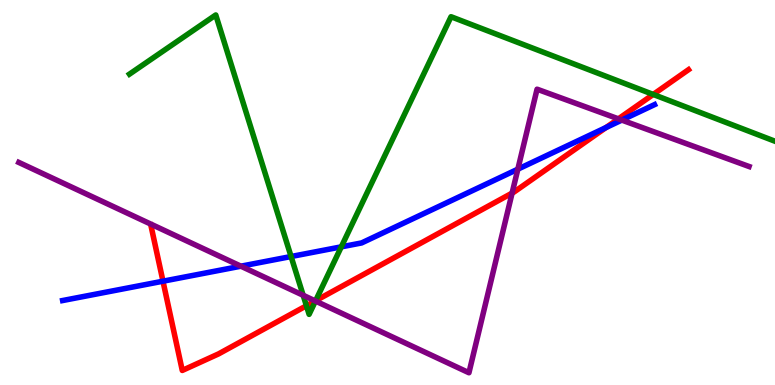[{'lines': ['blue', 'red'], 'intersections': [{'x': 2.1, 'y': 2.7}, {'x': 7.82, 'y': 6.69}]}, {'lines': ['green', 'red'], 'intersections': [{'x': 3.95, 'y': 2.06}, {'x': 4.07, 'y': 2.19}, {'x': 8.43, 'y': 7.55}]}, {'lines': ['purple', 'red'], 'intersections': [{'x': 4.07, 'y': 2.18}, {'x': 6.61, 'y': 4.98}, {'x': 7.98, 'y': 6.91}]}, {'lines': ['blue', 'green'], 'intersections': [{'x': 3.76, 'y': 3.34}, {'x': 4.4, 'y': 3.59}]}, {'lines': ['blue', 'purple'], 'intersections': [{'x': 3.11, 'y': 3.09}, {'x': 6.68, 'y': 5.61}, {'x': 8.02, 'y': 6.88}]}, {'lines': ['green', 'purple'], 'intersections': [{'x': 3.91, 'y': 2.33}, {'x': 4.07, 'y': 2.18}]}]